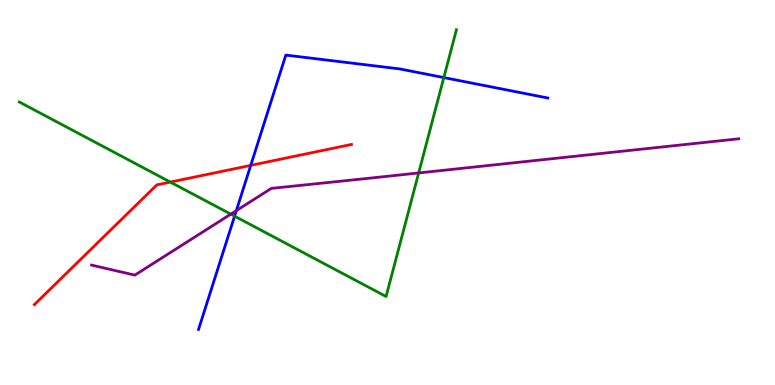[{'lines': ['blue', 'red'], 'intersections': [{'x': 3.24, 'y': 5.7}]}, {'lines': ['green', 'red'], 'intersections': [{'x': 2.2, 'y': 5.27}]}, {'lines': ['purple', 'red'], 'intersections': []}, {'lines': ['blue', 'green'], 'intersections': [{'x': 3.03, 'y': 4.39}, {'x': 5.73, 'y': 7.99}]}, {'lines': ['blue', 'purple'], 'intersections': [{'x': 3.05, 'y': 4.53}]}, {'lines': ['green', 'purple'], 'intersections': [{'x': 2.98, 'y': 4.44}, {'x': 5.4, 'y': 5.51}]}]